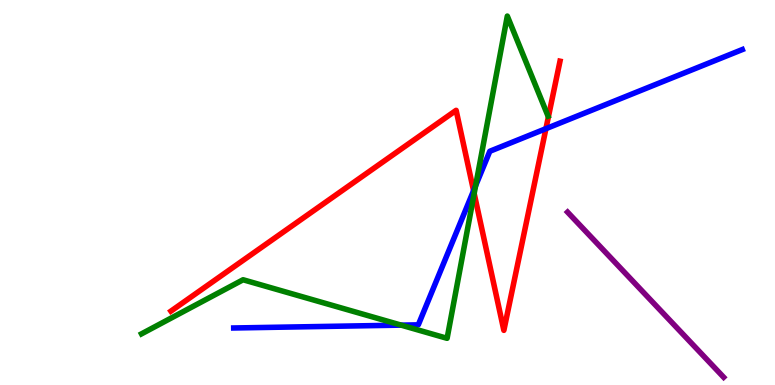[{'lines': ['blue', 'red'], 'intersections': [{'x': 6.11, 'y': 5.05}, {'x': 7.04, 'y': 6.66}]}, {'lines': ['green', 'red'], 'intersections': [{'x': 6.12, 'y': 4.97}]}, {'lines': ['purple', 'red'], 'intersections': []}, {'lines': ['blue', 'green'], 'intersections': [{'x': 5.18, 'y': 1.55}, {'x': 6.14, 'y': 5.18}]}, {'lines': ['blue', 'purple'], 'intersections': []}, {'lines': ['green', 'purple'], 'intersections': []}]